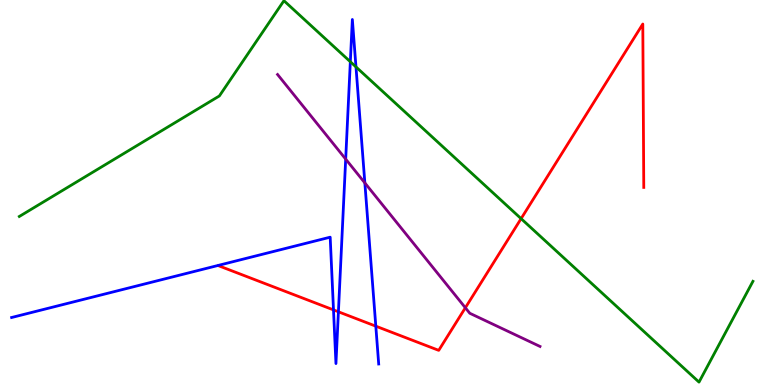[{'lines': ['blue', 'red'], 'intersections': [{'x': 4.3, 'y': 1.95}, {'x': 4.37, 'y': 1.9}, {'x': 4.85, 'y': 1.53}]}, {'lines': ['green', 'red'], 'intersections': [{'x': 6.72, 'y': 4.32}]}, {'lines': ['purple', 'red'], 'intersections': [{'x': 6.0, 'y': 2.01}]}, {'lines': ['blue', 'green'], 'intersections': [{'x': 4.52, 'y': 8.4}, {'x': 4.59, 'y': 8.26}]}, {'lines': ['blue', 'purple'], 'intersections': [{'x': 4.46, 'y': 5.87}, {'x': 4.71, 'y': 5.25}]}, {'lines': ['green', 'purple'], 'intersections': []}]